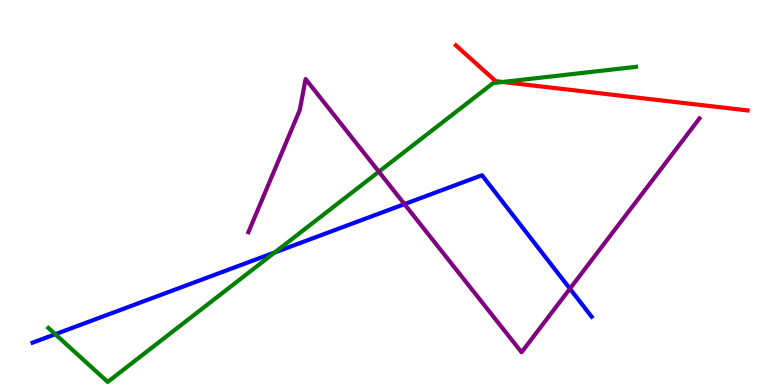[{'lines': ['blue', 'red'], 'intersections': []}, {'lines': ['green', 'red'], 'intersections': [{'x': 6.48, 'y': 7.87}]}, {'lines': ['purple', 'red'], 'intersections': []}, {'lines': ['blue', 'green'], 'intersections': [{'x': 0.713, 'y': 1.32}, {'x': 3.54, 'y': 3.44}]}, {'lines': ['blue', 'purple'], 'intersections': [{'x': 5.22, 'y': 4.7}, {'x': 7.35, 'y': 2.5}]}, {'lines': ['green', 'purple'], 'intersections': [{'x': 4.89, 'y': 5.54}]}]